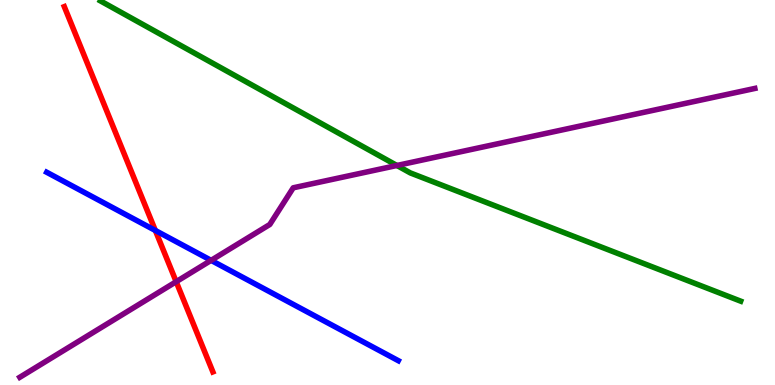[{'lines': ['blue', 'red'], 'intersections': [{'x': 2.0, 'y': 4.01}]}, {'lines': ['green', 'red'], 'intersections': []}, {'lines': ['purple', 'red'], 'intersections': [{'x': 2.27, 'y': 2.68}]}, {'lines': ['blue', 'green'], 'intersections': []}, {'lines': ['blue', 'purple'], 'intersections': [{'x': 2.72, 'y': 3.24}]}, {'lines': ['green', 'purple'], 'intersections': [{'x': 5.12, 'y': 5.7}]}]